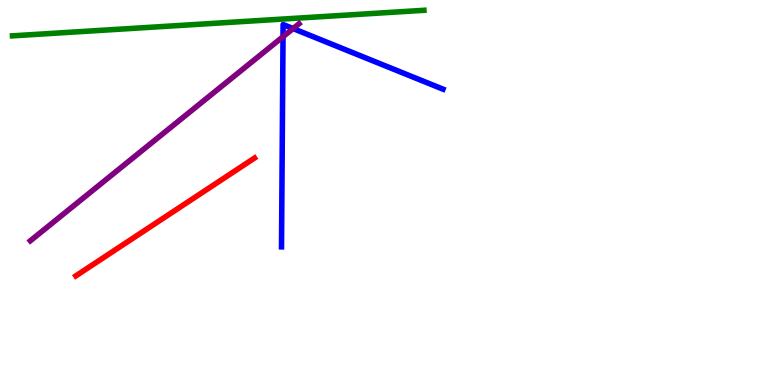[{'lines': ['blue', 'red'], 'intersections': []}, {'lines': ['green', 'red'], 'intersections': []}, {'lines': ['purple', 'red'], 'intersections': []}, {'lines': ['blue', 'green'], 'intersections': []}, {'lines': ['blue', 'purple'], 'intersections': [{'x': 3.65, 'y': 9.05}, {'x': 3.78, 'y': 9.26}]}, {'lines': ['green', 'purple'], 'intersections': []}]